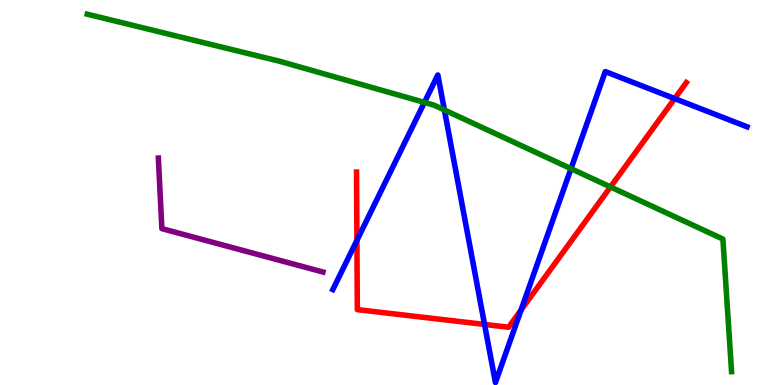[{'lines': ['blue', 'red'], 'intersections': [{'x': 4.61, 'y': 3.76}, {'x': 6.25, 'y': 1.57}, {'x': 6.72, 'y': 1.95}, {'x': 8.71, 'y': 7.44}]}, {'lines': ['green', 'red'], 'intersections': [{'x': 7.88, 'y': 5.14}]}, {'lines': ['purple', 'red'], 'intersections': []}, {'lines': ['blue', 'green'], 'intersections': [{'x': 5.48, 'y': 7.34}, {'x': 5.73, 'y': 7.14}, {'x': 7.37, 'y': 5.62}]}, {'lines': ['blue', 'purple'], 'intersections': []}, {'lines': ['green', 'purple'], 'intersections': []}]